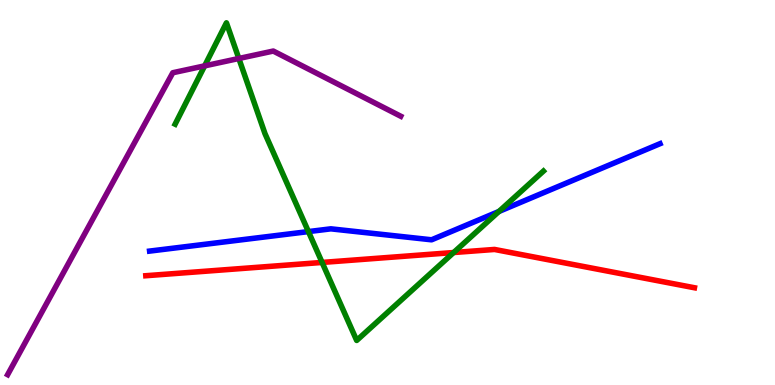[{'lines': ['blue', 'red'], 'intersections': []}, {'lines': ['green', 'red'], 'intersections': [{'x': 4.16, 'y': 3.18}, {'x': 5.85, 'y': 3.44}]}, {'lines': ['purple', 'red'], 'intersections': []}, {'lines': ['blue', 'green'], 'intersections': [{'x': 3.98, 'y': 3.98}, {'x': 6.44, 'y': 4.51}]}, {'lines': ['blue', 'purple'], 'intersections': []}, {'lines': ['green', 'purple'], 'intersections': [{'x': 2.64, 'y': 8.29}, {'x': 3.08, 'y': 8.48}]}]